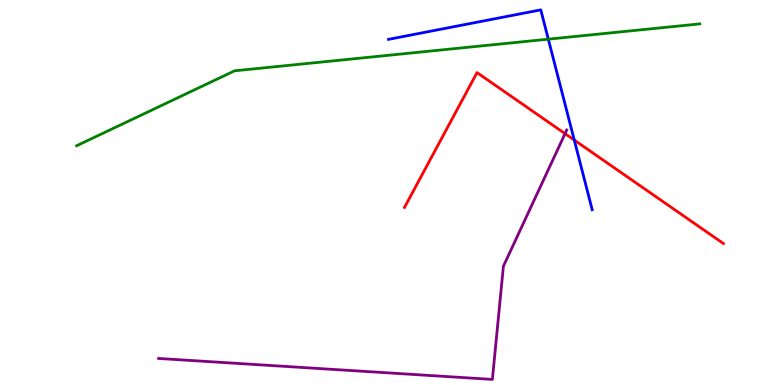[{'lines': ['blue', 'red'], 'intersections': [{'x': 7.41, 'y': 6.36}]}, {'lines': ['green', 'red'], 'intersections': []}, {'lines': ['purple', 'red'], 'intersections': [{'x': 7.29, 'y': 6.53}]}, {'lines': ['blue', 'green'], 'intersections': [{'x': 7.07, 'y': 8.98}]}, {'lines': ['blue', 'purple'], 'intersections': []}, {'lines': ['green', 'purple'], 'intersections': []}]